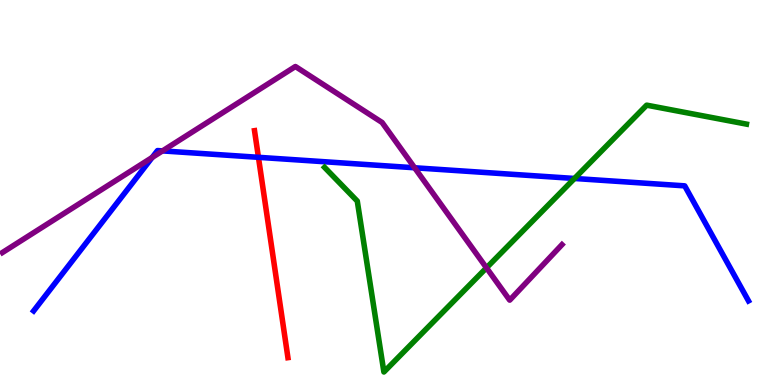[{'lines': ['blue', 'red'], 'intersections': [{'x': 3.33, 'y': 5.91}]}, {'lines': ['green', 'red'], 'intersections': []}, {'lines': ['purple', 'red'], 'intersections': []}, {'lines': ['blue', 'green'], 'intersections': [{'x': 7.41, 'y': 5.36}]}, {'lines': ['blue', 'purple'], 'intersections': [{'x': 1.96, 'y': 5.91}, {'x': 2.1, 'y': 6.08}, {'x': 5.35, 'y': 5.64}]}, {'lines': ['green', 'purple'], 'intersections': [{'x': 6.28, 'y': 3.04}]}]